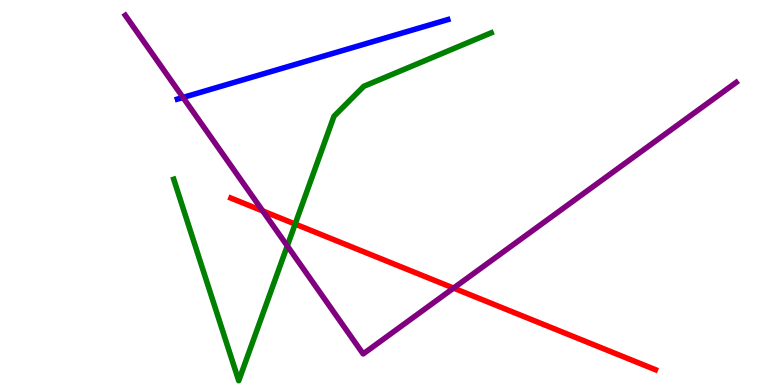[{'lines': ['blue', 'red'], 'intersections': []}, {'lines': ['green', 'red'], 'intersections': [{'x': 3.81, 'y': 4.18}]}, {'lines': ['purple', 'red'], 'intersections': [{'x': 3.39, 'y': 4.52}, {'x': 5.85, 'y': 2.52}]}, {'lines': ['blue', 'green'], 'intersections': []}, {'lines': ['blue', 'purple'], 'intersections': [{'x': 2.36, 'y': 7.47}]}, {'lines': ['green', 'purple'], 'intersections': [{'x': 3.71, 'y': 3.61}]}]